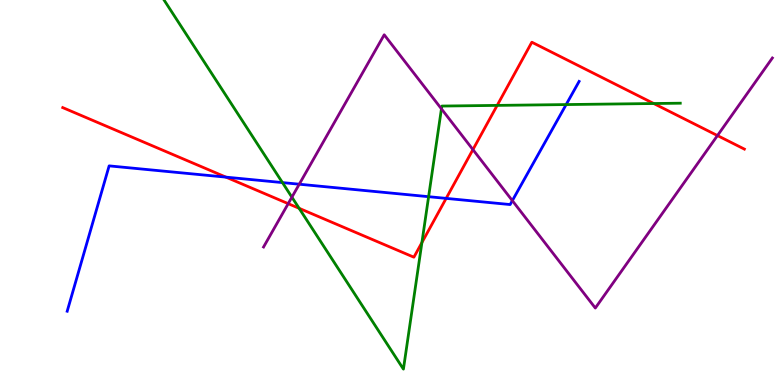[{'lines': ['blue', 'red'], 'intersections': [{'x': 2.92, 'y': 5.4}, {'x': 5.76, 'y': 4.85}]}, {'lines': ['green', 'red'], 'intersections': [{'x': 3.86, 'y': 4.59}, {'x': 5.44, 'y': 3.7}, {'x': 6.42, 'y': 7.26}, {'x': 8.44, 'y': 7.31}]}, {'lines': ['purple', 'red'], 'intersections': [{'x': 3.72, 'y': 4.71}, {'x': 6.1, 'y': 6.11}, {'x': 9.26, 'y': 6.48}]}, {'lines': ['blue', 'green'], 'intersections': [{'x': 3.64, 'y': 5.26}, {'x': 5.53, 'y': 4.89}, {'x': 7.31, 'y': 7.28}]}, {'lines': ['blue', 'purple'], 'intersections': [{'x': 3.86, 'y': 5.22}, {'x': 6.61, 'y': 4.79}]}, {'lines': ['green', 'purple'], 'intersections': [{'x': 3.77, 'y': 4.88}, {'x': 5.7, 'y': 7.17}]}]